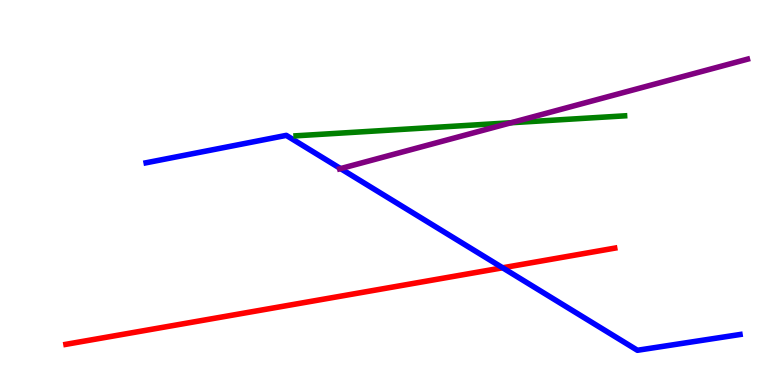[{'lines': ['blue', 'red'], 'intersections': [{'x': 6.49, 'y': 3.04}]}, {'lines': ['green', 'red'], 'intersections': []}, {'lines': ['purple', 'red'], 'intersections': []}, {'lines': ['blue', 'green'], 'intersections': []}, {'lines': ['blue', 'purple'], 'intersections': [{'x': 4.39, 'y': 5.62}]}, {'lines': ['green', 'purple'], 'intersections': [{'x': 6.59, 'y': 6.81}]}]